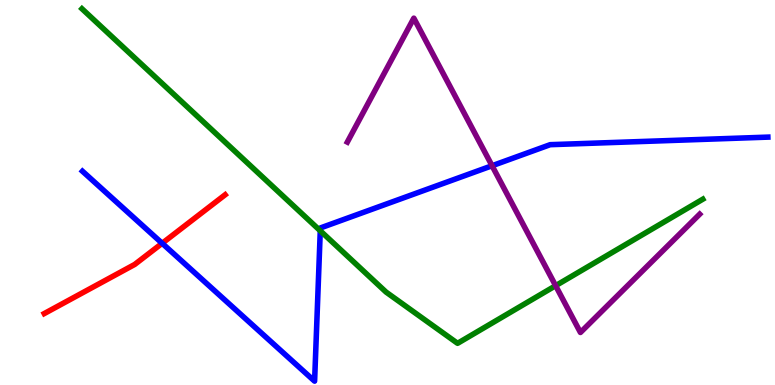[{'lines': ['blue', 'red'], 'intersections': [{'x': 2.09, 'y': 3.68}]}, {'lines': ['green', 'red'], 'intersections': []}, {'lines': ['purple', 'red'], 'intersections': []}, {'lines': ['blue', 'green'], 'intersections': [{'x': 4.13, 'y': 4.01}]}, {'lines': ['blue', 'purple'], 'intersections': [{'x': 6.35, 'y': 5.7}]}, {'lines': ['green', 'purple'], 'intersections': [{'x': 7.17, 'y': 2.58}]}]